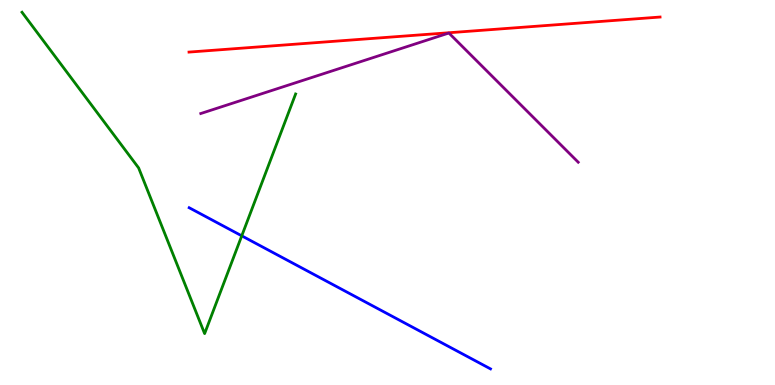[{'lines': ['blue', 'red'], 'intersections': []}, {'lines': ['green', 'red'], 'intersections': []}, {'lines': ['purple', 'red'], 'intersections': []}, {'lines': ['blue', 'green'], 'intersections': [{'x': 3.12, 'y': 3.87}]}, {'lines': ['blue', 'purple'], 'intersections': []}, {'lines': ['green', 'purple'], 'intersections': []}]